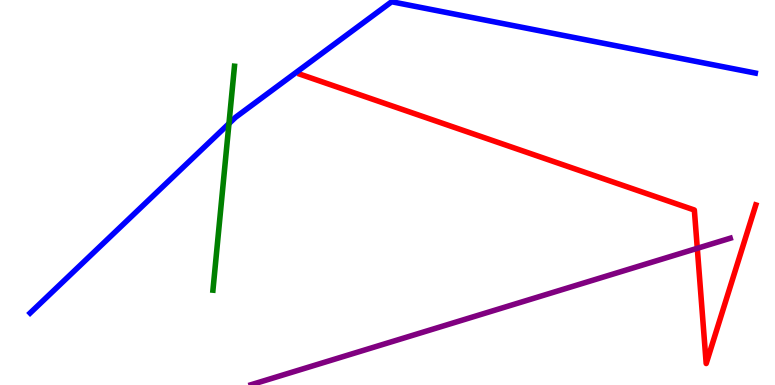[{'lines': ['blue', 'red'], 'intersections': []}, {'lines': ['green', 'red'], 'intersections': []}, {'lines': ['purple', 'red'], 'intersections': [{'x': 9.0, 'y': 3.55}]}, {'lines': ['blue', 'green'], 'intersections': [{'x': 2.95, 'y': 6.79}]}, {'lines': ['blue', 'purple'], 'intersections': []}, {'lines': ['green', 'purple'], 'intersections': []}]